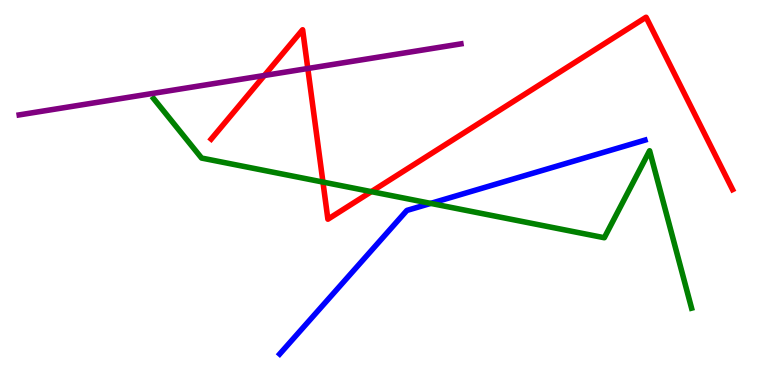[{'lines': ['blue', 'red'], 'intersections': []}, {'lines': ['green', 'red'], 'intersections': [{'x': 4.17, 'y': 5.27}, {'x': 4.79, 'y': 5.02}]}, {'lines': ['purple', 'red'], 'intersections': [{'x': 3.41, 'y': 8.04}, {'x': 3.97, 'y': 8.22}]}, {'lines': ['blue', 'green'], 'intersections': [{'x': 5.56, 'y': 4.72}]}, {'lines': ['blue', 'purple'], 'intersections': []}, {'lines': ['green', 'purple'], 'intersections': []}]